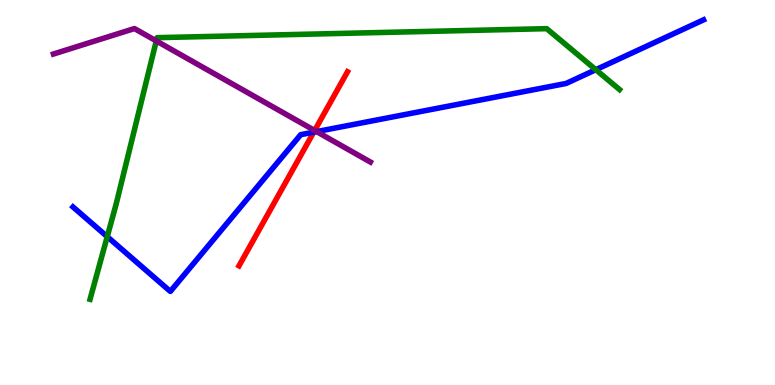[{'lines': ['blue', 'red'], 'intersections': [{'x': 4.05, 'y': 6.57}]}, {'lines': ['green', 'red'], 'intersections': []}, {'lines': ['purple', 'red'], 'intersections': [{'x': 4.06, 'y': 6.61}]}, {'lines': ['blue', 'green'], 'intersections': [{'x': 1.38, 'y': 3.85}, {'x': 7.69, 'y': 8.19}]}, {'lines': ['blue', 'purple'], 'intersections': [{'x': 4.09, 'y': 6.58}]}, {'lines': ['green', 'purple'], 'intersections': [{'x': 2.02, 'y': 8.94}]}]